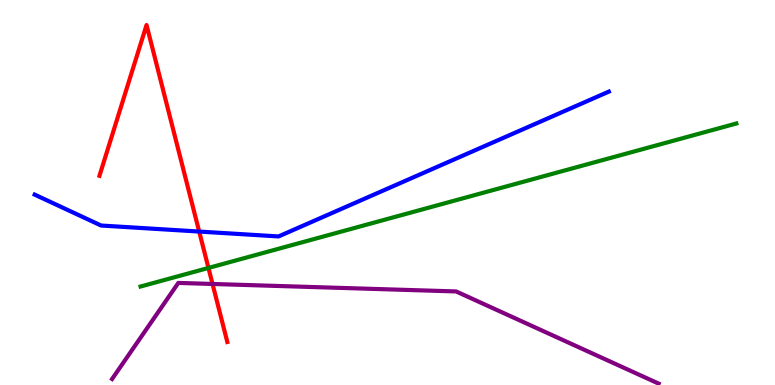[{'lines': ['blue', 'red'], 'intersections': [{'x': 2.57, 'y': 3.99}]}, {'lines': ['green', 'red'], 'intersections': [{'x': 2.69, 'y': 3.04}]}, {'lines': ['purple', 'red'], 'intersections': [{'x': 2.74, 'y': 2.62}]}, {'lines': ['blue', 'green'], 'intersections': []}, {'lines': ['blue', 'purple'], 'intersections': []}, {'lines': ['green', 'purple'], 'intersections': []}]